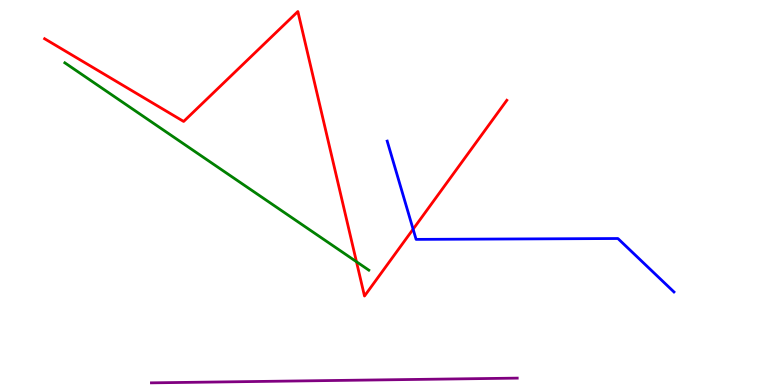[{'lines': ['blue', 'red'], 'intersections': [{'x': 5.33, 'y': 4.05}]}, {'lines': ['green', 'red'], 'intersections': [{'x': 4.6, 'y': 3.2}]}, {'lines': ['purple', 'red'], 'intersections': []}, {'lines': ['blue', 'green'], 'intersections': []}, {'lines': ['blue', 'purple'], 'intersections': []}, {'lines': ['green', 'purple'], 'intersections': []}]